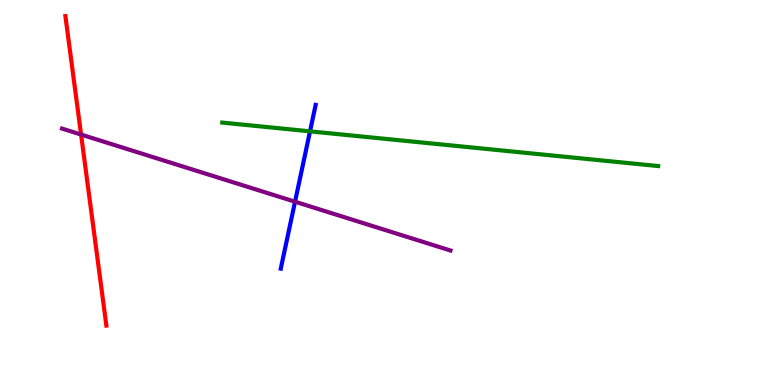[{'lines': ['blue', 'red'], 'intersections': []}, {'lines': ['green', 'red'], 'intersections': []}, {'lines': ['purple', 'red'], 'intersections': [{'x': 1.05, 'y': 6.51}]}, {'lines': ['blue', 'green'], 'intersections': [{'x': 4.0, 'y': 6.59}]}, {'lines': ['blue', 'purple'], 'intersections': [{'x': 3.81, 'y': 4.76}]}, {'lines': ['green', 'purple'], 'intersections': []}]